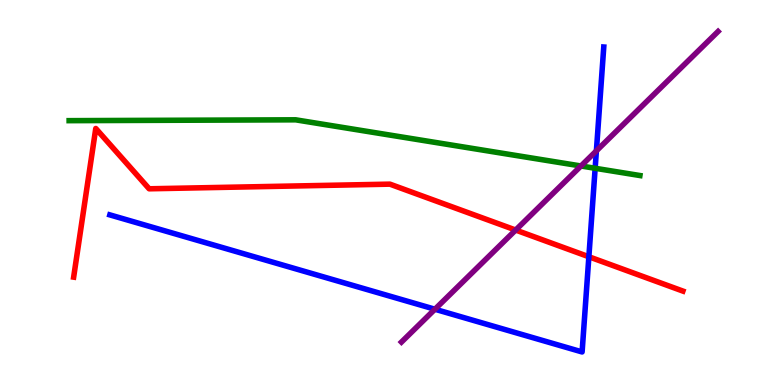[{'lines': ['blue', 'red'], 'intersections': [{'x': 7.6, 'y': 3.33}]}, {'lines': ['green', 'red'], 'intersections': []}, {'lines': ['purple', 'red'], 'intersections': [{'x': 6.65, 'y': 4.02}]}, {'lines': ['blue', 'green'], 'intersections': [{'x': 7.68, 'y': 5.63}]}, {'lines': ['blue', 'purple'], 'intersections': [{'x': 5.61, 'y': 1.97}, {'x': 7.7, 'y': 6.08}]}, {'lines': ['green', 'purple'], 'intersections': [{'x': 7.5, 'y': 5.69}]}]